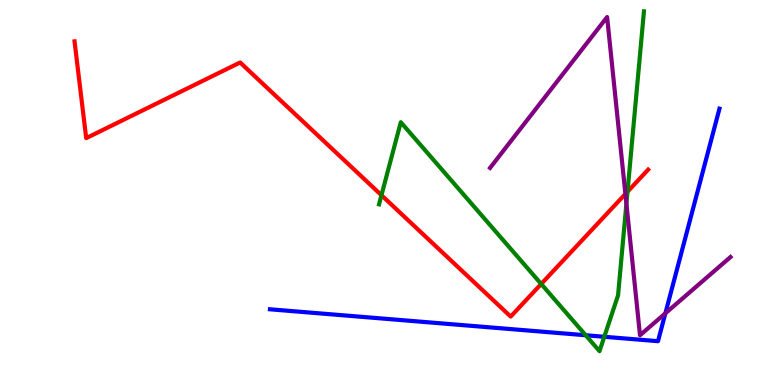[{'lines': ['blue', 'red'], 'intersections': []}, {'lines': ['green', 'red'], 'intersections': [{'x': 4.92, 'y': 4.93}, {'x': 6.98, 'y': 2.62}, {'x': 8.1, 'y': 5.02}]}, {'lines': ['purple', 'red'], 'intersections': [{'x': 8.07, 'y': 4.96}]}, {'lines': ['blue', 'green'], 'intersections': [{'x': 7.56, 'y': 1.29}, {'x': 7.8, 'y': 1.25}]}, {'lines': ['blue', 'purple'], 'intersections': [{'x': 8.59, 'y': 1.86}]}, {'lines': ['green', 'purple'], 'intersections': [{'x': 8.08, 'y': 4.71}]}]